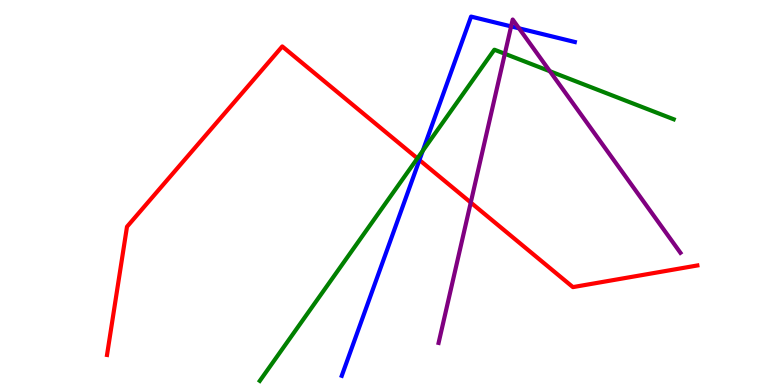[{'lines': ['blue', 'red'], 'intersections': [{'x': 5.41, 'y': 5.84}]}, {'lines': ['green', 'red'], 'intersections': [{'x': 5.39, 'y': 5.89}]}, {'lines': ['purple', 'red'], 'intersections': [{'x': 6.07, 'y': 4.74}]}, {'lines': ['blue', 'green'], 'intersections': [{'x': 5.46, 'y': 6.08}]}, {'lines': ['blue', 'purple'], 'intersections': [{'x': 6.6, 'y': 9.31}, {'x': 6.7, 'y': 9.26}]}, {'lines': ['green', 'purple'], 'intersections': [{'x': 6.51, 'y': 8.6}, {'x': 7.1, 'y': 8.15}]}]